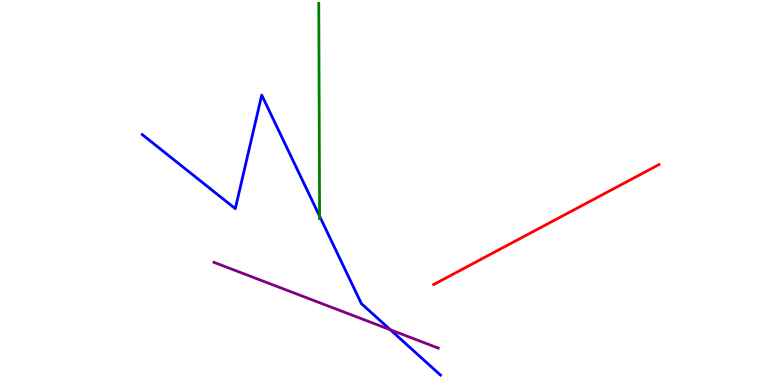[{'lines': ['blue', 'red'], 'intersections': []}, {'lines': ['green', 'red'], 'intersections': []}, {'lines': ['purple', 'red'], 'intersections': []}, {'lines': ['blue', 'green'], 'intersections': [{'x': 4.12, 'y': 4.39}]}, {'lines': ['blue', 'purple'], 'intersections': [{'x': 5.04, 'y': 1.43}]}, {'lines': ['green', 'purple'], 'intersections': []}]